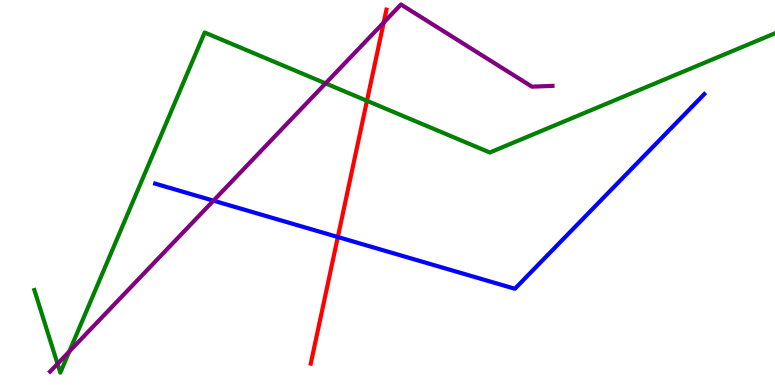[{'lines': ['blue', 'red'], 'intersections': [{'x': 4.36, 'y': 3.84}]}, {'lines': ['green', 'red'], 'intersections': [{'x': 4.74, 'y': 7.38}]}, {'lines': ['purple', 'red'], 'intersections': [{'x': 4.95, 'y': 9.41}]}, {'lines': ['blue', 'green'], 'intersections': []}, {'lines': ['blue', 'purple'], 'intersections': [{'x': 2.75, 'y': 4.79}]}, {'lines': ['green', 'purple'], 'intersections': [{'x': 0.742, 'y': 0.55}, {'x': 0.894, 'y': 0.869}, {'x': 4.2, 'y': 7.83}]}]